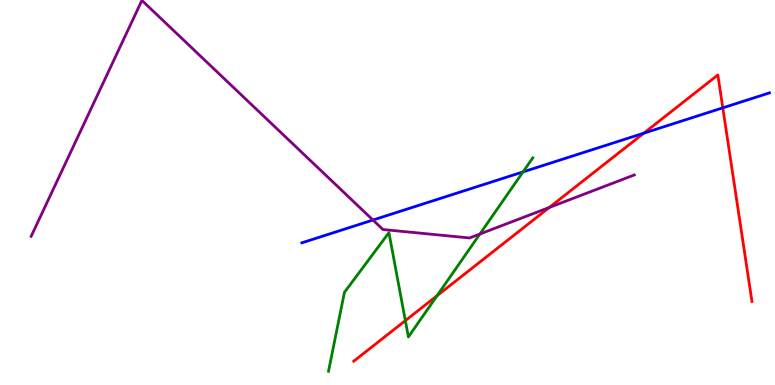[{'lines': ['blue', 'red'], 'intersections': [{'x': 8.31, 'y': 6.54}, {'x': 9.33, 'y': 7.2}]}, {'lines': ['green', 'red'], 'intersections': [{'x': 5.23, 'y': 1.67}, {'x': 5.64, 'y': 2.32}]}, {'lines': ['purple', 'red'], 'intersections': [{'x': 7.09, 'y': 4.61}]}, {'lines': ['blue', 'green'], 'intersections': [{'x': 6.75, 'y': 5.53}]}, {'lines': ['blue', 'purple'], 'intersections': [{'x': 4.81, 'y': 4.28}]}, {'lines': ['green', 'purple'], 'intersections': [{'x': 6.19, 'y': 3.92}]}]